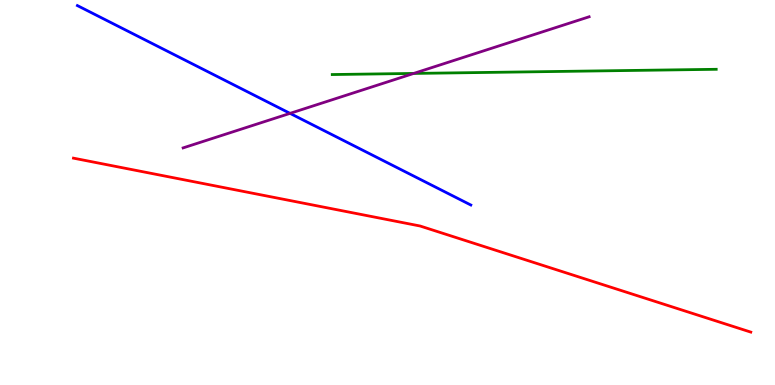[{'lines': ['blue', 'red'], 'intersections': []}, {'lines': ['green', 'red'], 'intersections': []}, {'lines': ['purple', 'red'], 'intersections': []}, {'lines': ['blue', 'green'], 'intersections': []}, {'lines': ['blue', 'purple'], 'intersections': [{'x': 3.74, 'y': 7.06}]}, {'lines': ['green', 'purple'], 'intersections': [{'x': 5.34, 'y': 8.09}]}]